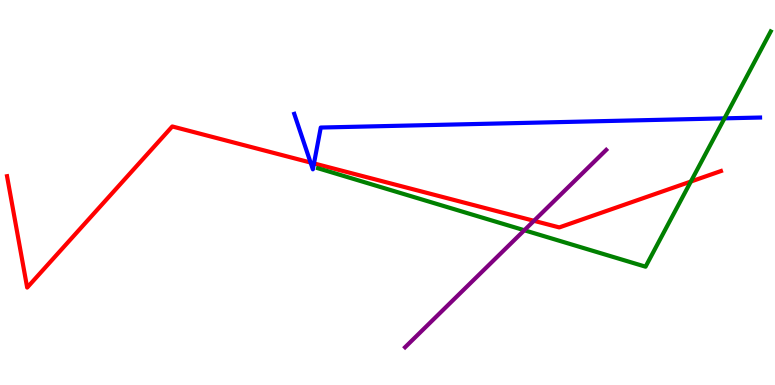[{'lines': ['blue', 'red'], 'intersections': [{'x': 4.01, 'y': 5.78}, {'x': 4.05, 'y': 5.76}]}, {'lines': ['green', 'red'], 'intersections': [{'x': 8.91, 'y': 5.28}]}, {'lines': ['purple', 'red'], 'intersections': [{'x': 6.89, 'y': 4.26}]}, {'lines': ['blue', 'green'], 'intersections': [{'x': 9.35, 'y': 6.93}]}, {'lines': ['blue', 'purple'], 'intersections': []}, {'lines': ['green', 'purple'], 'intersections': [{'x': 6.77, 'y': 4.02}]}]